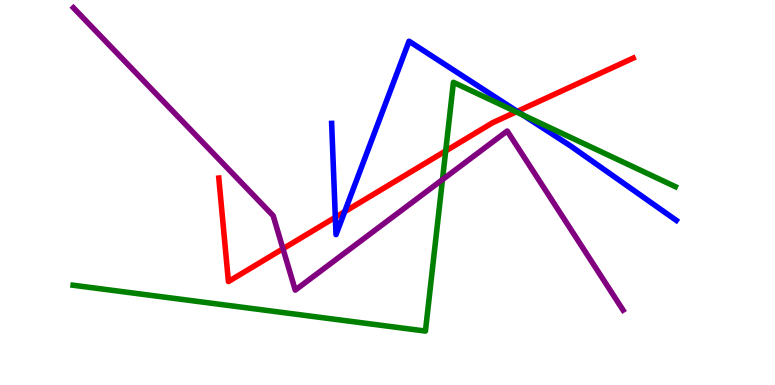[{'lines': ['blue', 'red'], 'intersections': [{'x': 4.33, 'y': 4.36}, {'x': 4.45, 'y': 4.5}, {'x': 6.67, 'y': 7.11}]}, {'lines': ['green', 'red'], 'intersections': [{'x': 5.75, 'y': 6.08}, {'x': 6.66, 'y': 7.09}]}, {'lines': ['purple', 'red'], 'intersections': [{'x': 3.65, 'y': 3.54}]}, {'lines': ['blue', 'green'], 'intersections': [{'x': 6.74, 'y': 7.02}]}, {'lines': ['blue', 'purple'], 'intersections': []}, {'lines': ['green', 'purple'], 'intersections': [{'x': 5.71, 'y': 5.33}]}]